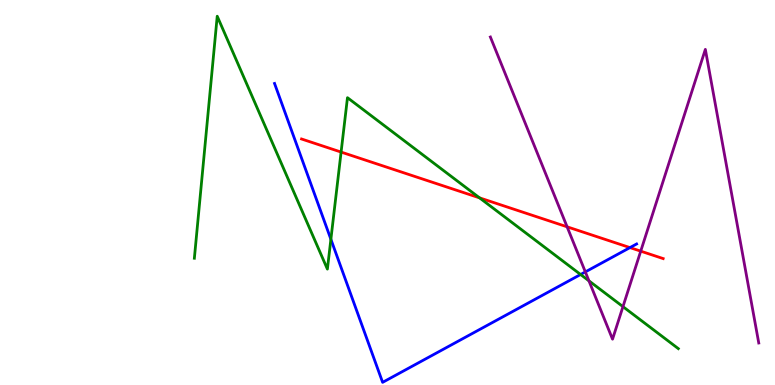[{'lines': ['blue', 'red'], 'intersections': [{'x': 8.13, 'y': 3.57}]}, {'lines': ['green', 'red'], 'intersections': [{'x': 4.4, 'y': 6.05}, {'x': 6.19, 'y': 4.86}]}, {'lines': ['purple', 'red'], 'intersections': [{'x': 7.32, 'y': 4.11}, {'x': 8.27, 'y': 3.48}]}, {'lines': ['blue', 'green'], 'intersections': [{'x': 4.27, 'y': 3.78}, {'x': 7.49, 'y': 2.87}]}, {'lines': ['blue', 'purple'], 'intersections': [{'x': 7.55, 'y': 2.94}]}, {'lines': ['green', 'purple'], 'intersections': [{'x': 7.6, 'y': 2.71}, {'x': 8.04, 'y': 2.04}]}]